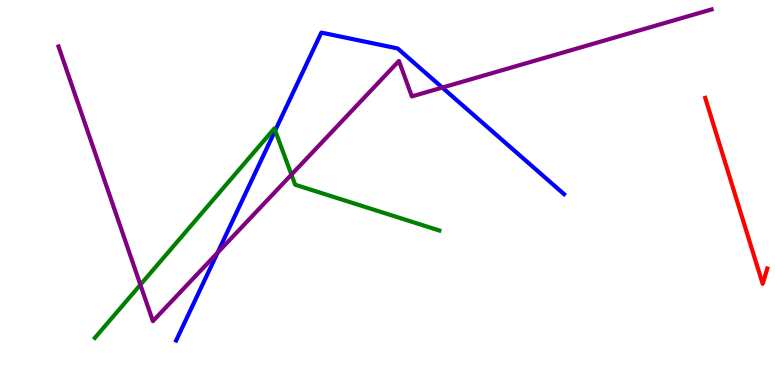[{'lines': ['blue', 'red'], 'intersections': []}, {'lines': ['green', 'red'], 'intersections': []}, {'lines': ['purple', 'red'], 'intersections': []}, {'lines': ['blue', 'green'], 'intersections': [{'x': 3.55, 'y': 6.61}]}, {'lines': ['blue', 'purple'], 'intersections': [{'x': 2.81, 'y': 3.43}, {'x': 5.71, 'y': 7.73}]}, {'lines': ['green', 'purple'], 'intersections': [{'x': 1.81, 'y': 2.6}, {'x': 3.76, 'y': 5.46}]}]